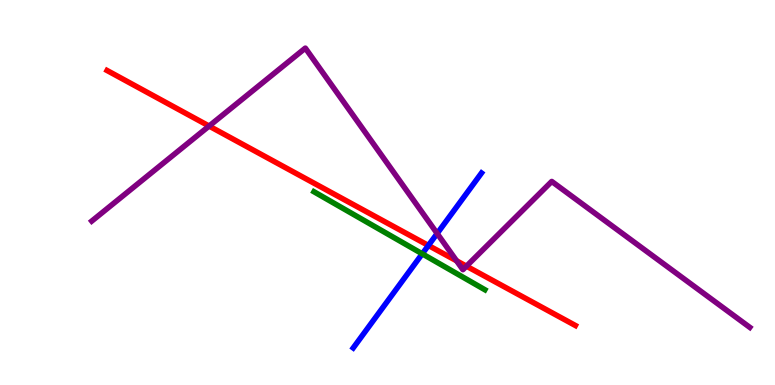[{'lines': ['blue', 'red'], 'intersections': [{'x': 5.53, 'y': 3.62}]}, {'lines': ['green', 'red'], 'intersections': []}, {'lines': ['purple', 'red'], 'intersections': [{'x': 2.7, 'y': 6.73}, {'x': 5.89, 'y': 3.23}, {'x': 6.02, 'y': 3.09}]}, {'lines': ['blue', 'green'], 'intersections': [{'x': 5.45, 'y': 3.41}]}, {'lines': ['blue', 'purple'], 'intersections': [{'x': 5.64, 'y': 3.94}]}, {'lines': ['green', 'purple'], 'intersections': []}]